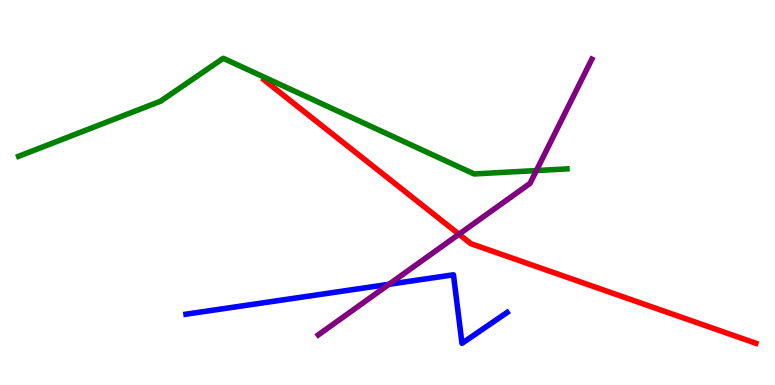[{'lines': ['blue', 'red'], 'intersections': []}, {'lines': ['green', 'red'], 'intersections': []}, {'lines': ['purple', 'red'], 'intersections': [{'x': 5.92, 'y': 3.92}]}, {'lines': ['blue', 'green'], 'intersections': []}, {'lines': ['blue', 'purple'], 'intersections': [{'x': 5.02, 'y': 2.62}]}, {'lines': ['green', 'purple'], 'intersections': [{'x': 6.92, 'y': 5.57}]}]